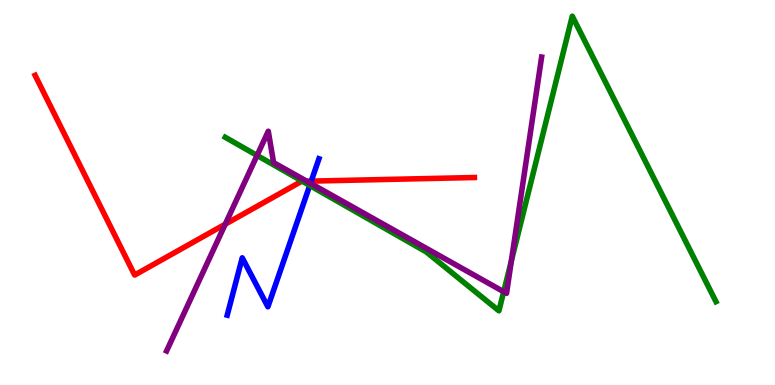[{'lines': ['blue', 'red'], 'intersections': [{'x': 4.02, 'y': 5.3}]}, {'lines': ['green', 'red'], 'intersections': [{'x': 3.9, 'y': 5.29}]}, {'lines': ['purple', 'red'], 'intersections': [{'x': 2.91, 'y': 4.18}, {'x': 3.96, 'y': 5.29}]}, {'lines': ['blue', 'green'], 'intersections': [{'x': 4.0, 'y': 5.18}]}, {'lines': ['blue', 'purple'], 'intersections': [{'x': 4.01, 'y': 5.24}]}, {'lines': ['green', 'purple'], 'intersections': [{'x': 3.32, 'y': 5.96}, {'x': 6.5, 'y': 2.42}, {'x': 6.6, 'y': 3.22}]}]